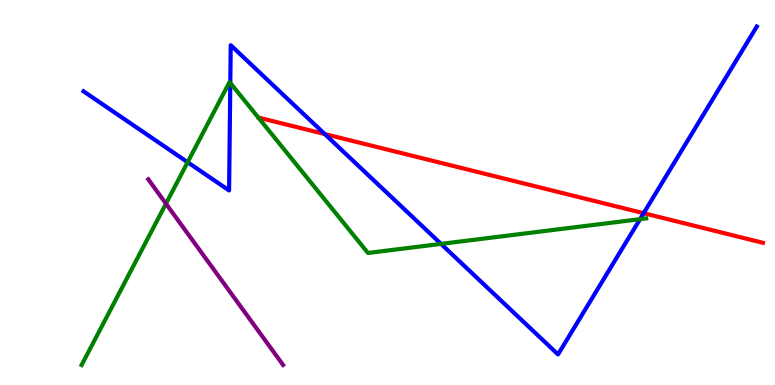[{'lines': ['blue', 'red'], 'intersections': [{'x': 4.19, 'y': 6.52}, {'x': 8.31, 'y': 4.46}]}, {'lines': ['green', 'red'], 'intersections': []}, {'lines': ['purple', 'red'], 'intersections': []}, {'lines': ['blue', 'green'], 'intersections': [{'x': 2.42, 'y': 5.79}, {'x': 2.97, 'y': 7.85}, {'x': 5.69, 'y': 3.67}, {'x': 8.26, 'y': 4.31}]}, {'lines': ['blue', 'purple'], 'intersections': []}, {'lines': ['green', 'purple'], 'intersections': [{'x': 2.14, 'y': 4.71}]}]